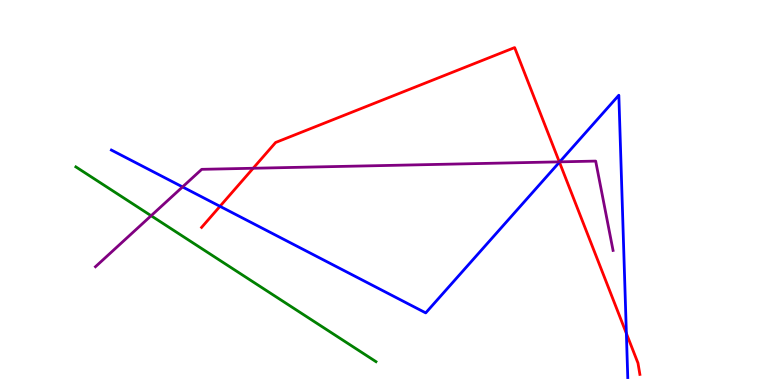[{'lines': ['blue', 'red'], 'intersections': [{'x': 2.84, 'y': 4.64}, {'x': 7.22, 'y': 5.79}, {'x': 8.08, 'y': 1.34}]}, {'lines': ['green', 'red'], 'intersections': []}, {'lines': ['purple', 'red'], 'intersections': [{'x': 3.27, 'y': 5.63}, {'x': 7.22, 'y': 5.8}]}, {'lines': ['blue', 'green'], 'intersections': []}, {'lines': ['blue', 'purple'], 'intersections': [{'x': 2.36, 'y': 5.14}, {'x': 7.22, 'y': 5.8}]}, {'lines': ['green', 'purple'], 'intersections': [{'x': 1.95, 'y': 4.4}]}]